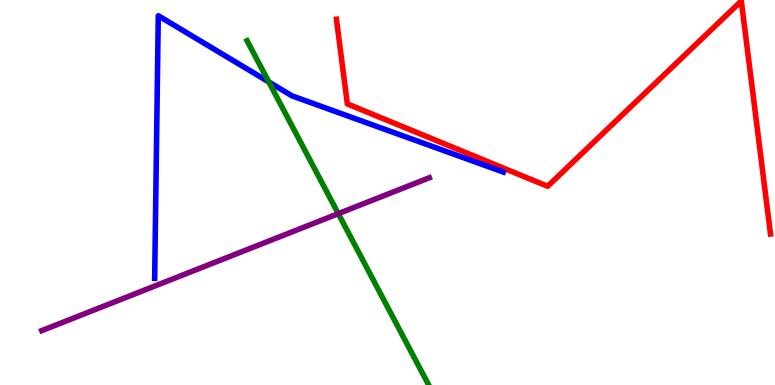[{'lines': ['blue', 'red'], 'intersections': []}, {'lines': ['green', 'red'], 'intersections': []}, {'lines': ['purple', 'red'], 'intersections': []}, {'lines': ['blue', 'green'], 'intersections': [{'x': 3.47, 'y': 7.87}]}, {'lines': ['blue', 'purple'], 'intersections': []}, {'lines': ['green', 'purple'], 'intersections': [{'x': 4.37, 'y': 4.45}]}]